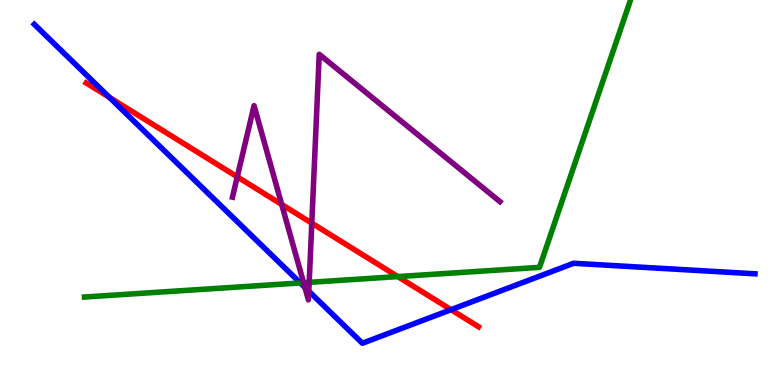[{'lines': ['blue', 'red'], 'intersections': [{'x': 1.41, 'y': 7.47}, {'x': 5.82, 'y': 1.96}]}, {'lines': ['green', 'red'], 'intersections': [{'x': 5.13, 'y': 2.82}]}, {'lines': ['purple', 'red'], 'intersections': [{'x': 3.06, 'y': 5.41}, {'x': 3.63, 'y': 4.69}, {'x': 4.02, 'y': 4.2}]}, {'lines': ['blue', 'green'], 'intersections': [{'x': 3.88, 'y': 2.65}]}, {'lines': ['blue', 'purple'], 'intersections': [{'x': 3.93, 'y': 2.53}, {'x': 3.98, 'y': 2.44}]}, {'lines': ['green', 'purple'], 'intersections': [{'x': 3.92, 'y': 2.66}, {'x': 3.99, 'y': 2.67}]}]